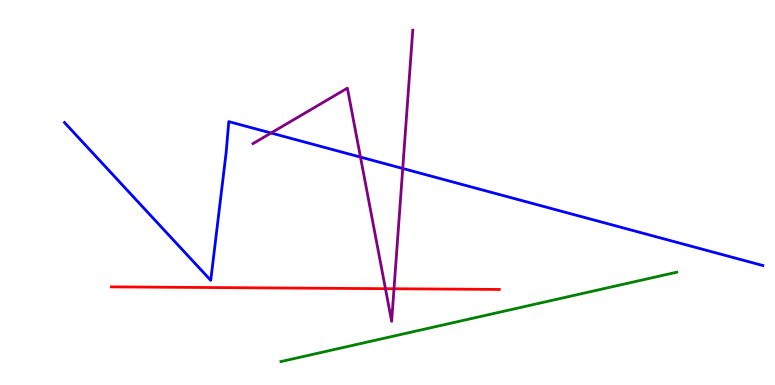[{'lines': ['blue', 'red'], 'intersections': []}, {'lines': ['green', 'red'], 'intersections': []}, {'lines': ['purple', 'red'], 'intersections': [{'x': 4.97, 'y': 2.5}, {'x': 5.08, 'y': 2.5}]}, {'lines': ['blue', 'green'], 'intersections': []}, {'lines': ['blue', 'purple'], 'intersections': [{'x': 3.5, 'y': 6.55}, {'x': 4.65, 'y': 5.92}, {'x': 5.2, 'y': 5.62}]}, {'lines': ['green', 'purple'], 'intersections': []}]